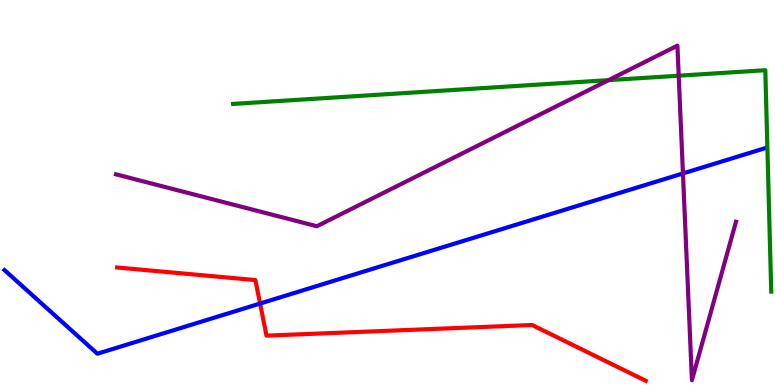[{'lines': ['blue', 'red'], 'intersections': [{'x': 3.36, 'y': 2.12}]}, {'lines': ['green', 'red'], 'intersections': []}, {'lines': ['purple', 'red'], 'intersections': []}, {'lines': ['blue', 'green'], 'intersections': []}, {'lines': ['blue', 'purple'], 'intersections': [{'x': 8.81, 'y': 5.5}]}, {'lines': ['green', 'purple'], 'intersections': [{'x': 7.85, 'y': 7.92}, {'x': 8.76, 'y': 8.03}]}]